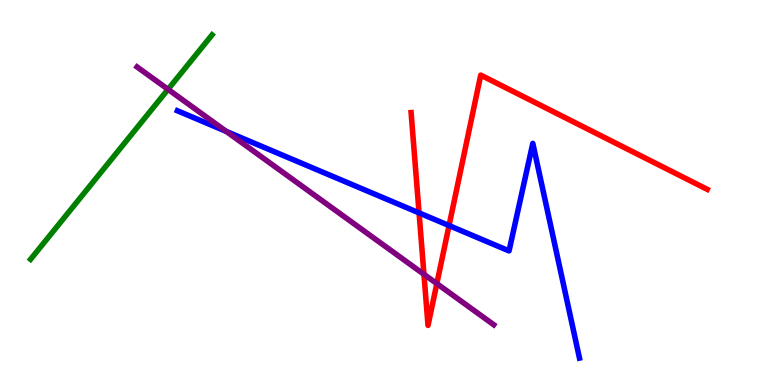[{'lines': ['blue', 'red'], 'intersections': [{'x': 5.41, 'y': 4.47}, {'x': 5.79, 'y': 4.14}]}, {'lines': ['green', 'red'], 'intersections': []}, {'lines': ['purple', 'red'], 'intersections': [{'x': 5.47, 'y': 2.88}, {'x': 5.64, 'y': 2.63}]}, {'lines': ['blue', 'green'], 'intersections': []}, {'lines': ['blue', 'purple'], 'intersections': [{'x': 2.92, 'y': 6.59}]}, {'lines': ['green', 'purple'], 'intersections': [{'x': 2.17, 'y': 7.68}]}]